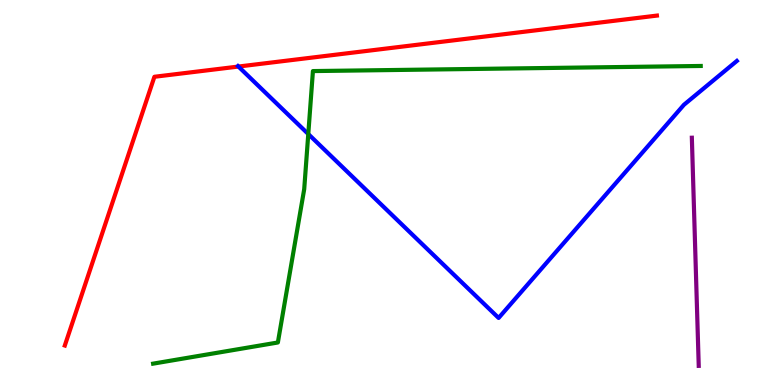[{'lines': ['blue', 'red'], 'intersections': [{'x': 3.08, 'y': 8.27}]}, {'lines': ['green', 'red'], 'intersections': []}, {'lines': ['purple', 'red'], 'intersections': []}, {'lines': ['blue', 'green'], 'intersections': [{'x': 3.98, 'y': 6.52}]}, {'lines': ['blue', 'purple'], 'intersections': []}, {'lines': ['green', 'purple'], 'intersections': []}]